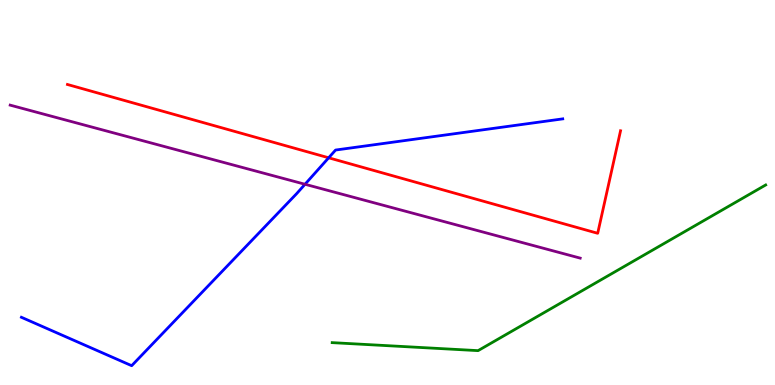[{'lines': ['blue', 'red'], 'intersections': [{'x': 4.24, 'y': 5.9}]}, {'lines': ['green', 'red'], 'intersections': []}, {'lines': ['purple', 'red'], 'intersections': []}, {'lines': ['blue', 'green'], 'intersections': []}, {'lines': ['blue', 'purple'], 'intersections': [{'x': 3.94, 'y': 5.21}]}, {'lines': ['green', 'purple'], 'intersections': []}]